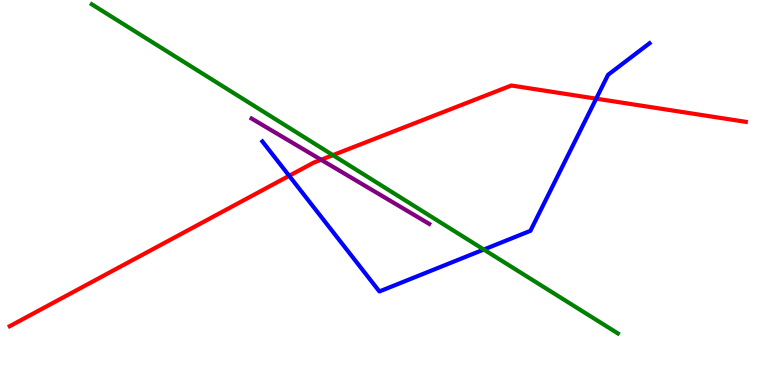[{'lines': ['blue', 'red'], 'intersections': [{'x': 3.73, 'y': 5.43}, {'x': 7.69, 'y': 7.44}]}, {'lines': ['green', 'red'], 'intersections': [{'x': 4.3, 'y': 5.97}]}, {'lines': ['purple', 'red'], 'intersections': [{'x': 4.14, 'y': 5.85}]}, {'lines': ['blue', 'green'], 'intersections': [{'x': 6.24, 'y': 3.52}]}, {'lines': ['blue', 'purple'], 'intersections': []}, {'lines': ['green', 'purple'], 'intersections': []}]